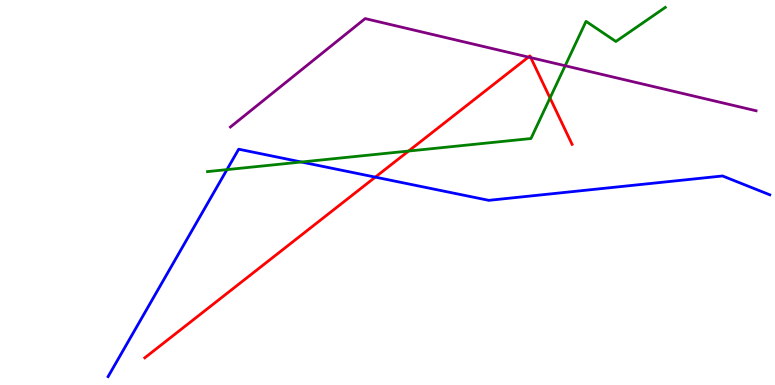[{'lines': ['blue', 'red'], 'intersections': [{'x': 4.84, 'y': 5.4}]}, {'lines': ['green', 'red'], 'intersections': [{'x': 5.27, 'y': 6.08}, {'x': 7.1, 'y': 7.45}]}, {'lines': ['purple', 'red'], 'intersections': [{'x': 6.82, 'y': 8.52}, {'x': 6.85, 'y': 8.5}]}, {'lines': ['blue', 'green'], 'intersections': [{'x': 2.93, 'y': 5.59}, {'x': 3.89, 'y': 5.79}]}, {'lines': ['blue', 'purple'], 'intersections': []}, {'lines': ['green', 'purple'], 'intersections': [{'x': 7.29, 'y': 8.29}]}]